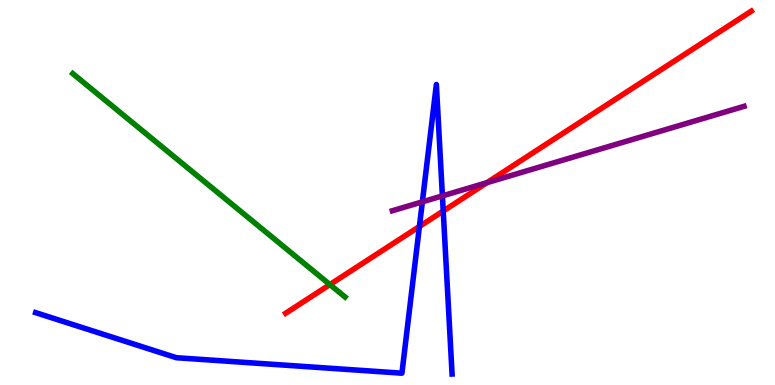[{'lines': ['blue', 'red'], 'intersections': [{'x': 5.41, 'y': 4.12}, {'x': 5.72, 'y': 4.52}]}, {'lines': ['green', 'red'], 'intersections': [{'x': 4.26, 'y': 2.61}]}, {'lines': ['purple', 'red'], 'intersections': [{'x': 6.28, 'y': 5.26}]}, {'lines': ['blue', 'green'], 'intersections': []}, {'lines': ['blue', 'purple'], 'intersections': [{'x': 5.45, 'y': 4.76}, {'x': 5.71, 'y': 4.91}]}, {'lines': ['green', 'purple'], 'intersections': []}]